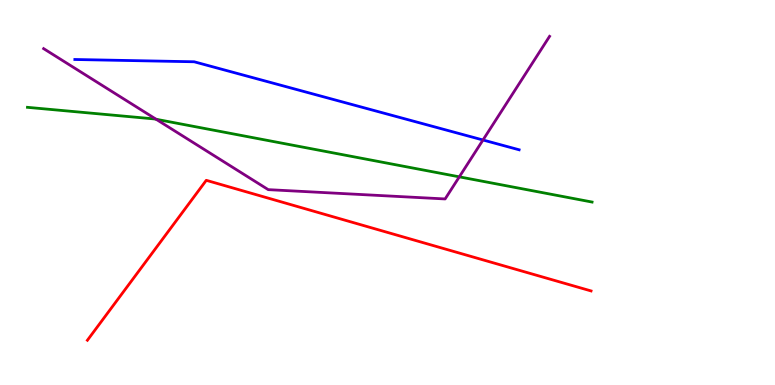[{'lines': ['blue', 'red'], 'intersections': []}, {'lines': ['green', 'red'], 'intersections': []}, {'lines': ['purple', 'red'], 'intersections': []}, {'lines': ['blue', 'green'], 'intersections': []}, {'lines': ['blue', 'purple'], 'intersections': [{'x': 6.23, 'y': 6.36}]}, {'lines': ['green', 'purple'], 'intersections': [{'x': 2.01, 'y': 6.9}, {'x': 5.93, 'y': 5.41}]}]